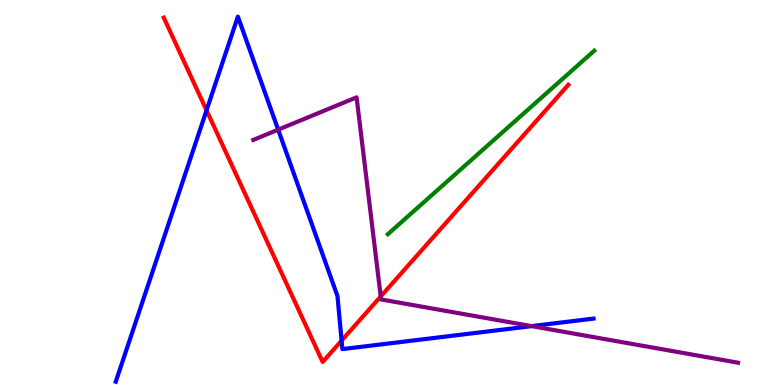[{'lines': ['blue', 'red'], 'intersections': [{'x': 2.67, 'y': 7.13}, {'x': 4.41, 'y': 1.15}]}, {'lines': ['green', 'red'], 'intersections': []}, {'lines': ['purple', 'red'], 'intersections': [{'x': 4.91, 'y': 2.3}]}, {'lines': ['blue', 'green'], 'intersections': []}, {'lines': ['blue', 'purple'], 'intersections': [{'x': 3.59, 'y': 6.63}, {'x': 6.86, 'y': 1.53}]}, {'lines': ['green', 'purple'], 'intersections': []}]